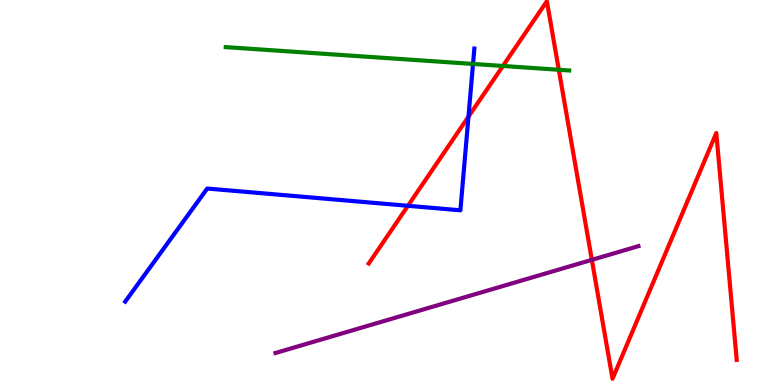[{'lines': ['blue', 'red'], 'intersections': [{'x': 5.26, 'y': 4.65}, {'x': 6.04, 'y': 6.97}]}, {'lines': ['green', 'red'], 'intersections': [{'x': 6.49, 'y': 8.29}, {'x': 7.21, 'y': 8.19}]}, {'lines': ['purple', 'red'], 'intersections': [{'x': 7.64, 'y': 3.25}]}, {'lines': ['blue', 'green'], 'intersections': [{'x': 6.1, 'y': 8.34}]}, {'lines': ['blue', 'purple'], 'intersections': []}, {'lines': ['green', 'purple'], 'intersections': []}]